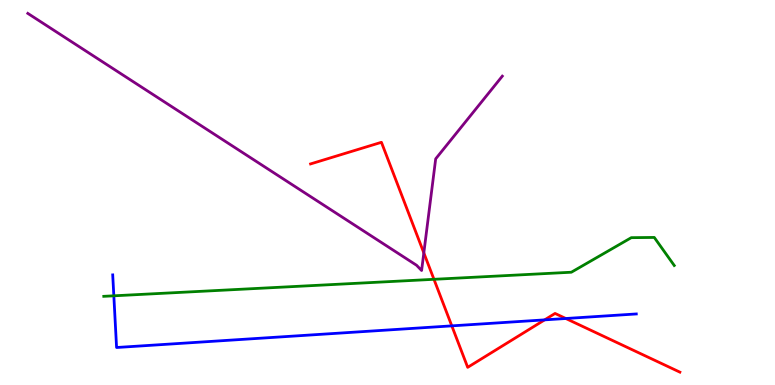[{'lines': ['blue', 'red'], 'intersections': [{'x': 5.83, 'y': 1.54}, {'x': 7.03, 'y': 1.69}, {'x': 7.3, 'y': 1.73}]}, {'lines': ['green', 'red'], 'intersections': [{'x': 5.6, 'y': 2.75}]}, {'lines': ['purple', 'red'], 'intersections': [{'x': 5.47, 'y': 3.43}]}, {'lines': ['blue', 'green'], 'intersections': [{'x': 1.47, 'y': 2.32}]}, {'lines': ['blue', 'purple'], 'intersections': []}, {'lines': ['green', 'purple'], 'intersections': []}]